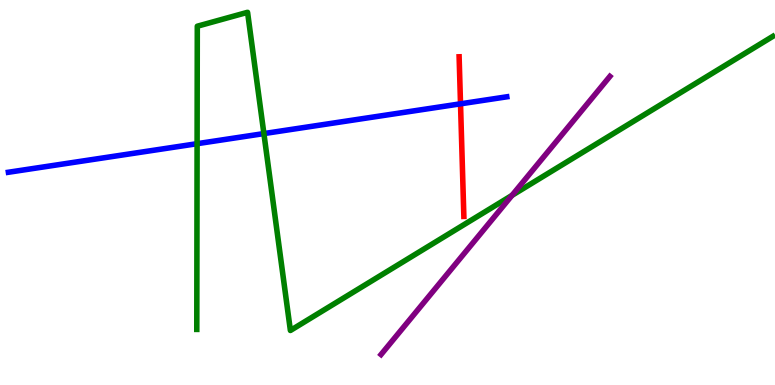[{'lines': ['blue', 'red'], 'intersections': [{'x': 5.94, 'y': 7.3}]}, {'lines': ['green', 'red'], 'intersections': []}, {'lines': ['purple', 'red'], 'intersections': []}, {'lines': ['blue', 'green'], 'intersections': [{'x': 2.54, 'y': 6.27}, {'x': 3.41, 'y': 6.53}]}, {'lines': ['blue', 'purple'], 'intersections': []}, {'lines': ['green', 'purple'], 'intersections': [{'x': 6.61, 'y': 4.93}]}]